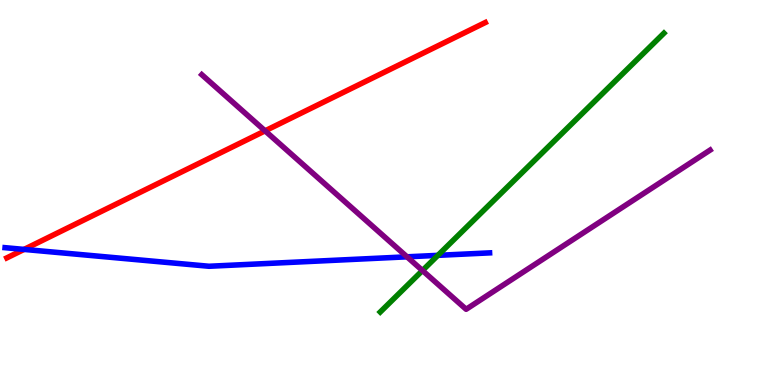[{'lines': ['blue', 'red'], 'intersections': [{'x': 0.31, 'y': 3.52}]}, {'lines': ['green', 'red'], 'intersections': []}, {'lines': ['purple', 'red'], 'intersections': [{'x': 3.42, 'y': 6.6}]}, {'lines': ['blue', 'green'], 'intersections': [{'x': 5.65, 'y': 3.37}]}, {'lines': ['blue', 'purple'], 'intersections': [{'x': 5.25, 'y': 3.33}]}, {'lines': ['green', 'purple'], 'intersections': [{'x': 5.45, 'y': 2.97}]}]